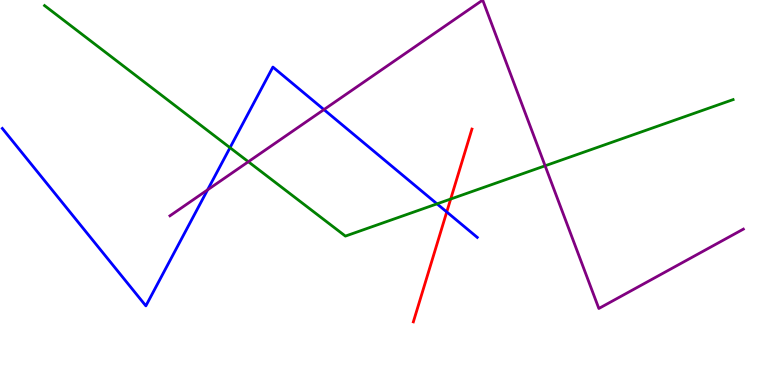[{'lines': ['blue', 'red'], 'intersections': [{'x': 5.76, 'y': 4.49}]}, {'lines': ['green', 'red'], 'intersections': [{'x': 5.82, 'y': 4.83}]}, {'lines': ['purple', 'red'], 'intersections': []}, {'lines': ['blue', 'green'], 'intersections': [{'x': 2.97, 'y': 6.16}, {'x': 5.64, 'y': 4.71}]}, {'lines': ['blue', 'purple'], 'intersections': [{'x': 2.68, 'y': 5.07}, {'x': 4.18, 'y': 7.15}]}, {'lines': ['green', 'purple'], 'intersections': [{'x': 3.2, 'y': 5.8}, {'x': 7.03, 'y': 5.69}]}]